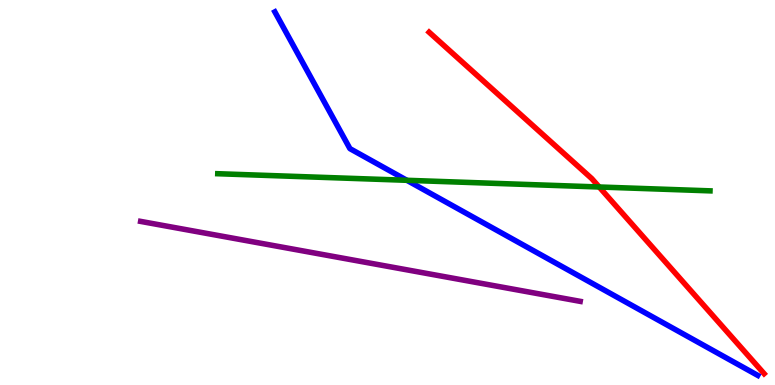[{'lines': ['blue', 'red'], 'intersections': []}, {'lines': ['green', 'red'], 'intersections': [{'x': 7.73, 'y': 5.14}]}, {'lines': ['purple', 'red'], 'intersections': []}, {'lines': ['blue', 'green'], 'intersections': [{'x': 5.25, 'y': 5.32}]}, {'lines': ['blue', 'purple'], 'intersections': []}, {'lines': ['green', 'purple'], 'intersections': []}]